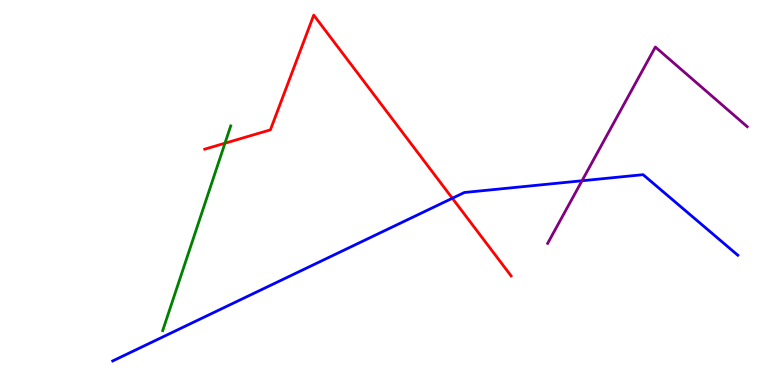[{'lines': ['blue', 'red'], 'intersections': [{'x': 5.84, 'y': 4.85}]}, {'lines': ['green', 'red'], 'intersections': [{'x': 2.9, 'y': 6.28}]}, {'lines': ['purple', 'red'], 'intersections': []}, {'lines': ['blue', 'green'], 'intersections': []}, {'lines': ['blue', 'purple'], 'intersections': [{'x': 7.51, 'y': 5.3}]}, {'lines': ['green', 'purple'], 'intersections': []}]